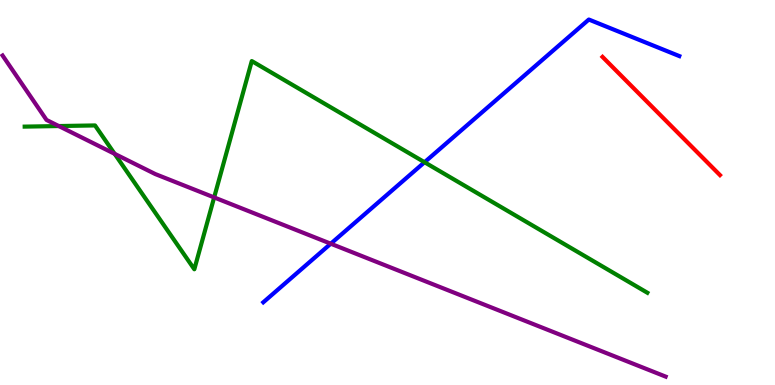[{'lines': ['blue', 'red'], 'intersections': []}, {'lines': ['green', 'red'], 'intersections': []}, {'lines': ['purple', 'red'], 'intersections': []}, {'lines': ['blue', 'green'], 'intersections': [{'x': 5.48, 'y': 5.79}]}, {'lines': ['blue', 'purple'], 'intersections': [{'x': 4.27, 'y': 3.67}]}, {'lines': ['green', 'purple'], 'intersections': [{'x': 0.758, 'y': 6.73}, {'x': 1.48, 'y': 6.0}, {'x': 2.76, 'y': 4.87}]}]